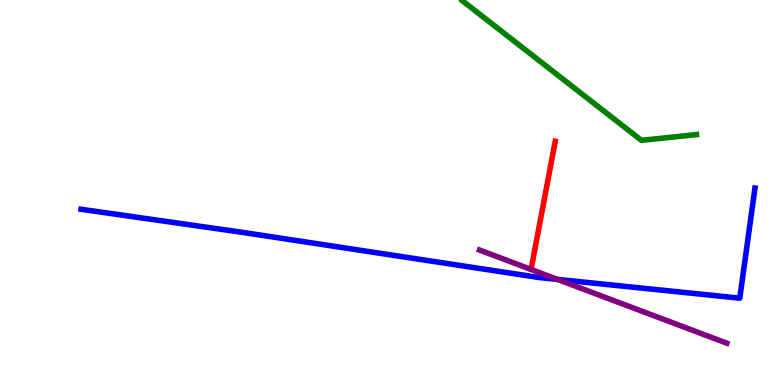[{'lines': ['blue', 'red'], 'intersections': []}, {'lines': ['green', 'red'], 'intersections': []}, {'lines': ['purple', 'red'], 'intersections': []}, {'lines': ['blue', 'green'], 'intersections': []}, {'lines': ['blue', 'purple'], 'intersections': [{'x': 7.19, 'y': 2.74}]}, {'lines': ['green', 'purple'], 'intersections': []}]